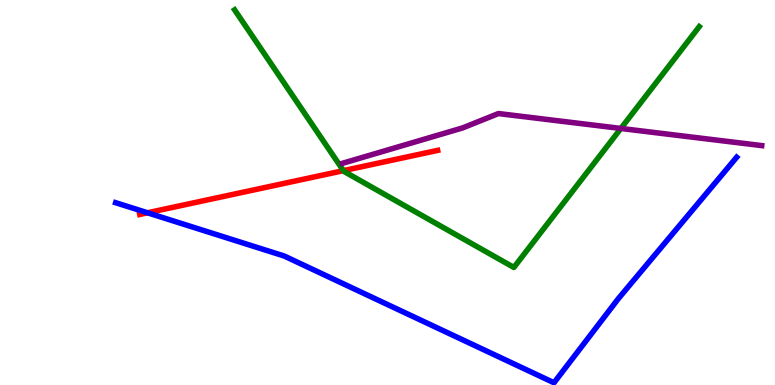[{'lines': ['blue', 'red'], 'intersections': [{'x': 1.9, 'y': 4.47}]}, {'lines': ['green', 'red'], 'intersections': [{'x': 4.43, 'y': 5.57}]}, {'lines': ['purple', 'red'], 'intersections': []}, {'lines': ['blue', 'green'], 'intersections': []}, {'lines': ['blue', 'purple'], 'intersections': []}, {'lines': ['green', 'purple'], 'intersections': [{'x': 8.01, 'y': 6.66}]}]